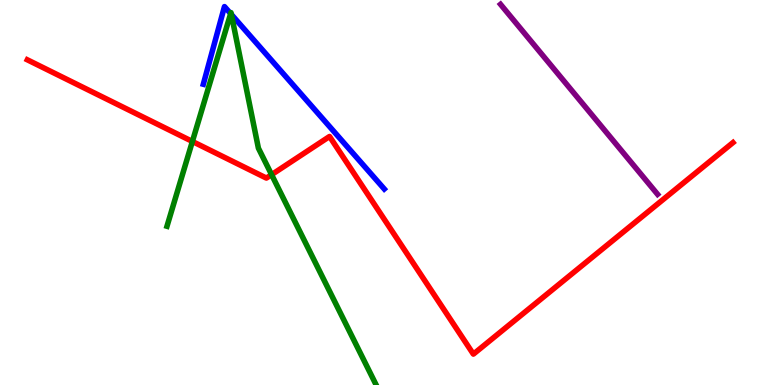[{'lines': ['blue', 'red'], 'intersections': []}, {'lines': ['green', 'red'], 'intersections': [{'x': 2.48, 'y': 6.33}, {'x': 3.5, 'y': 5.46}]}, {'lines': ['purple', 'red'], 'intersections': []}, {'lines': ['blue', 'green'], 'intersections': [{'x': 2.98, 'y': 9.65}, {'x': 2.99, 'y': 9.62}]}, {'lines': ['blue', 'purple'], 'intersections': []}, {'lines': ['green', 'purple'], 'intersections': []}]